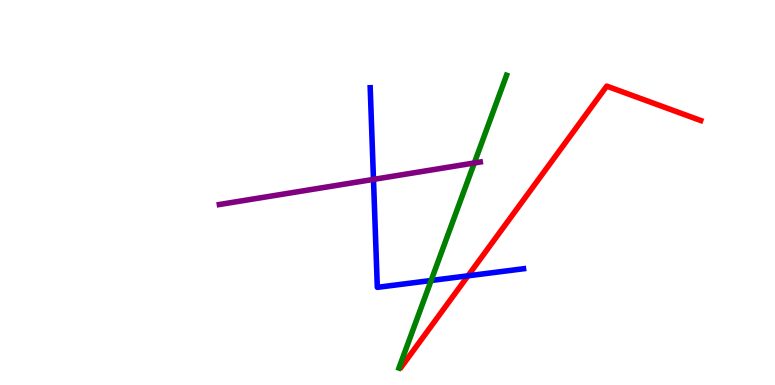[{'lines': ['blue', 'red'], 'intersections': [{'x': 6.04, 'y': 2.84}]}, {'lines': ['green', 'red'], 'intersections': []}, {'lines': ['purple', 'red'], 'intersections': []}, {'lines': ['blue', 'green'], 'intersections': [{'x': 5.56, 'y': 2.71}]}, {'lines': ['blue', 'purple'], 'intersections': [{'x': 4.82, 'y': 5.34}]}, {'lines': ['green', 'purple'], 'intersections': [{'x': 6.12, 'y': 5.77}]}]